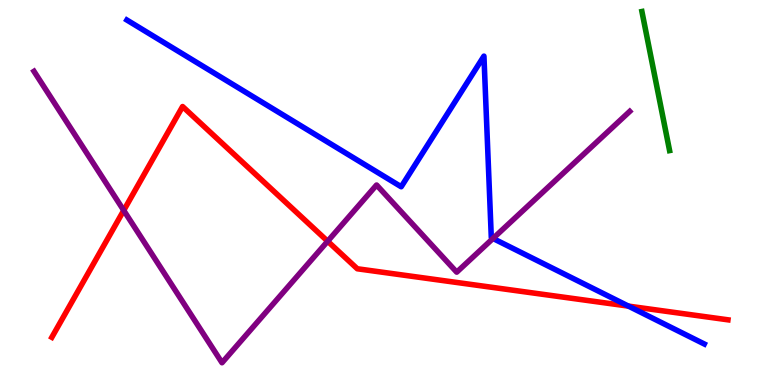[{'lines': ['blue', 'red'], 'intersections': [{'x': 8.11, 'y': 2.05}]}, {'lines': ['green', 'red'], 'intersections': []}, {'lines': ['purple', 'red'], 'intersections': [{'x': 1.6, 'y': 4.53}, {'x': 4.23, 'y': 3.73}]}, {'lines': ['blue', 'green'], 'intersections': []}, {'lines': ['blue', 'purple'], 'intersections': [{'x': 6.36, 'y': 3.81}]}, {'lines': ['green', 'purple'], 'intersections': []}]